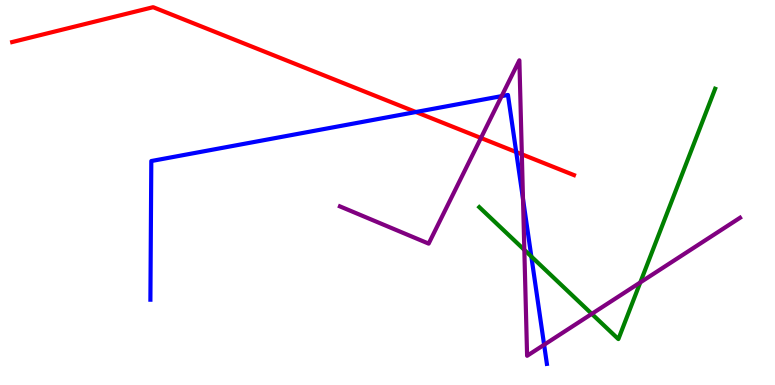[{'lines': ['blue', 'red'], 'intersections': [{'x': 5.37, 'y': 7.09}, {'x': 6.66, 'y': 6.05}]}, {'lines': ['green', 'red'], 'intersections': []}, {'lines': ['purple', 'red'], 'intersections': [{'x': 6.21, 'y': 6.42}, {'x': 6.73, 'y': 5.99}]}, {'lines': ['blue', 'green'], 'intersections': [{'x': 6.86, 'y': 3.34}]}, {'lines': ['blue', 'purple'], 'intersections': [{'x': 6.47, 'y': 7.5}, {'x': 6.75, 'y': 4.83}, {'x': 7.02, 'y': 1.04}]}, {'lines': ['green', 'purple'], 'intersections': [{'x': 6.77, 'y': 3.51}, {'x': 7.64, 'y': 1.85}, {'x': 8.26, 'y': 2.66}]}]